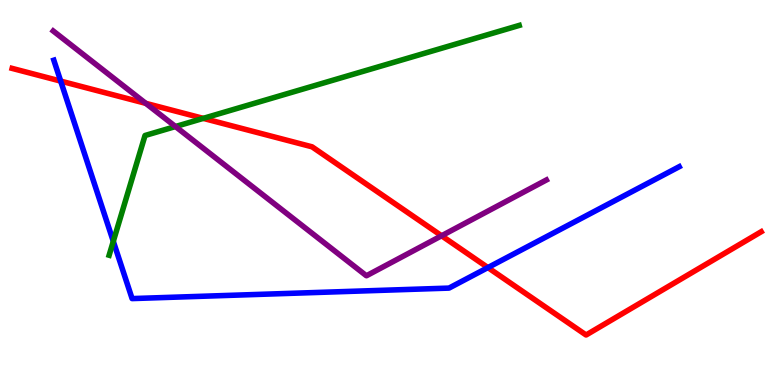[{'lines': ['blue', 'red'], 'intersections': [{'x': 0.783, 'y': 7.89}, {'x': 6.3, 'y': 3.05}]}, {'lines': ['green', 'red'], 'intersections': [{'x': 2.62, 'y': 6.93}]}, {'lines': ['purple', 'red'], 'intersections': [{'x': 1.88, 'y': 7.32}, {'x': 5.7, 'y': 3.88}]}, {'lines': ['blue', 'green'], 'intersections': [{'x': 1.46, 'y': 3.73}]}, {'lines': ['blue', 'purple'], 'intersections': []}, {'lines': ['green', 'purple'], 'intersections': [{'x': 2.26, 'y': 6.71}]}]